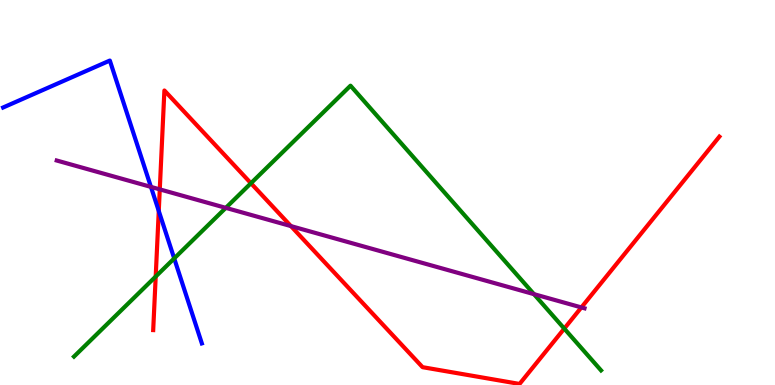[{'lines': ['blue', 'red'], 'intersections': [{'x': 2.05, 'y': 4.52}]}, {'lines': ['green', 'red'], 'intersections': [{'x': 2.01, 'y': 2.82}, {'x': 3.24, 'y': 5.24}, {'x': 7.28, 'y': 1.46}]}, {'lines': ['purple', 'red'], 'intersections': [{'x': 2.06, 'y': 5.08}, {'x': 3.75, 'y': 4.13}, {'x': 7.5, 'y': 2.01}]}, {'lines': ['blue', 'green'], 'intersections': [{'x': 2.25, 'y': 3.29}]}, {'lines': ['blue', 'purple'], 'intersections': [{'x': 1.95, 'y': 5.15}]}, {'lines': ['green', 'purple'], 'intersections': [{'x': 2.91, 'y': 4.6}, {'x': 6.89, 'y': 2.36}]}]